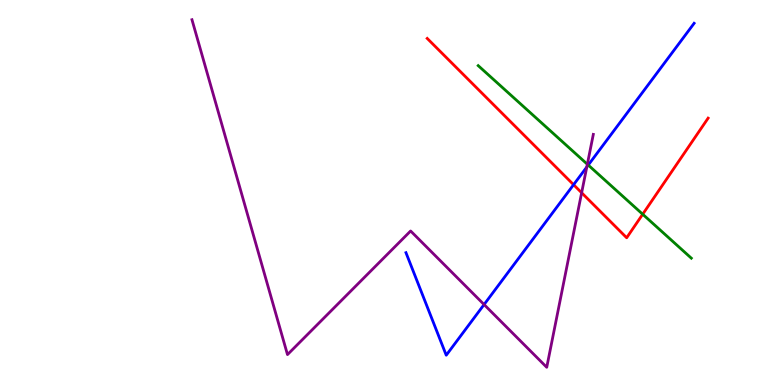[{'lines': ['blue', 'red'], 'intersections': [{'x': 7.4, 'y': 5.2}]}, {'lines': ['green', 'red'], 'intersections': [{'x': 8.29, 'y': 4.44}]}, {'lines': ['purple', 'red'], 'intersections': [{'x': 7.51, 'y': 4.99}]}, {'lines': ['blue', 'green'], 'intersections': [{'x': 7.59, 'y': 5.71}]}, {'lines': ['blue', 'purple'], 'intersections': [{'x': 6.25, 'y': 2.09}, {'x': 7.57, 'y': 5.66}]}, {'lines': ['green', 'purple'], 'intersections': [{'x': 7.58, 'y': 5.73}]}]